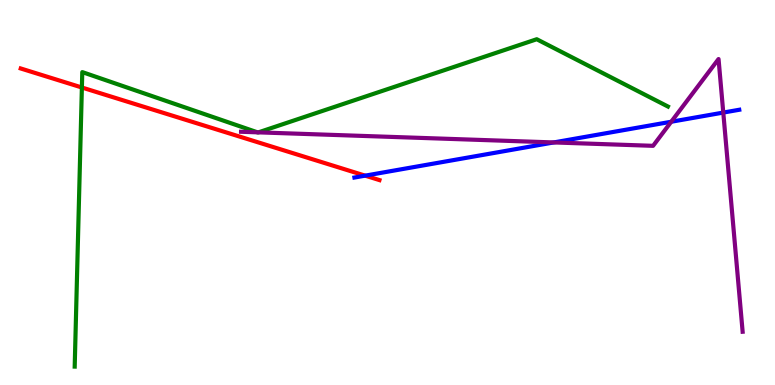[{'lines': ['blue', 'red'], 'intersections': [{'x': 4.71, 'y': 5.44}]}, {'lines': ['green', 'red'], 'intersections': [{'x': 1.06, 'y': 7.73}]}, {'lines': ['purple', 'red'], 'intersections': []}, {'lines': ['blue', 'green'], 'intersections': []}, {'lines': ['blue', 'purple'], 'intersections': [{'x': 7.14, 'y': 6.3}, {'x': 8.66, 'y': 6.84}, {'x': 9.33, 'y': 7.08}]}, {'lines': ['green', 'purple'], 'intersections': [{'x': 3.32, 'y': 6.56}, {'x': 3.33, 'y': 6.56}]}]